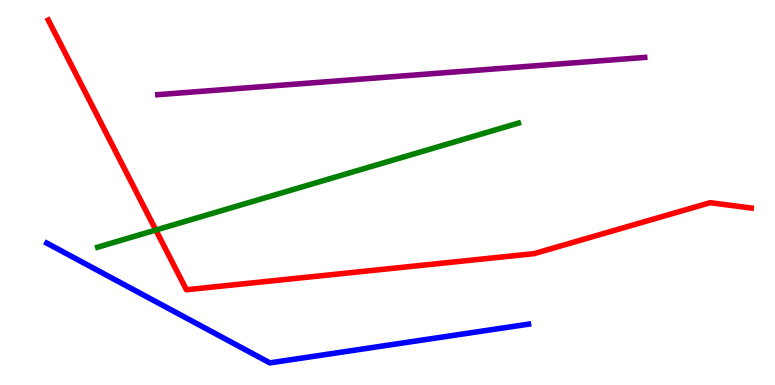[{'lines': ['blue', 'red'], 'intersections': []}, {'lines': ['green', 'red'], 'intersections': [{'x': 2.01, 'y': 4.03}]}, {'lines': ['purple', 'red'], 'intersections': []}, {'lines': ['blue', 'green'], 'intersections': []}, {'lines': ['blue', 'purple'], 'intersections': []}, {'lines': ['green', 'purple'], 'intersections': []}]